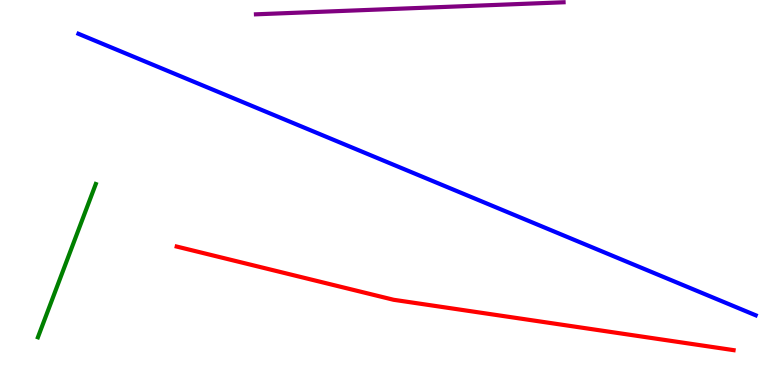[{'lines': ['blue', 'red'], 'intersections': []}, {'lines': ['green', 'red'], 'intersections': []}, {'lines': ['purple', 'red'], 'intersections': []}, {'lines': ['blue', 'green'], 'intersections': []}, {'lines': ['blue', 'purple'], 'intersections': []}, {'lines': ['green', 'purple'], 'intersections': []}]